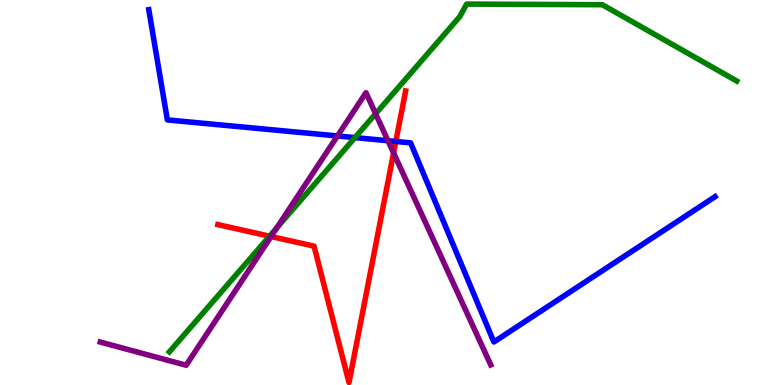[{'lines': ['blue', 'red'], 'intersections': [{'x': 5.11, 'y': 6.33}]}, {'lines': ['green', 'red'], 'intersections': [{'x': 3.48, 'y': 3.87}]}, {'lines': ['purple', 'red'], 'intersections': [{'x': 3.5, 'y': 3.86}, {'x': 5.08, 'y': 6.03}]}, {'lines': ['blue', 'green'], 'intersections': [{'x': 4.58, 'y': 6.43}]}, {'lines': ['blue', 'purple'], 'intersections': [{'x': 4.35, 'y': 6.47}, {'x': 5.01, 'y': 6.34}]}, {'lines': ['green', 'purple'], 'intersections': [{'x': 3.57, 'y': 4.08}, {'x': 4.85, 'y': 7.05}]}]